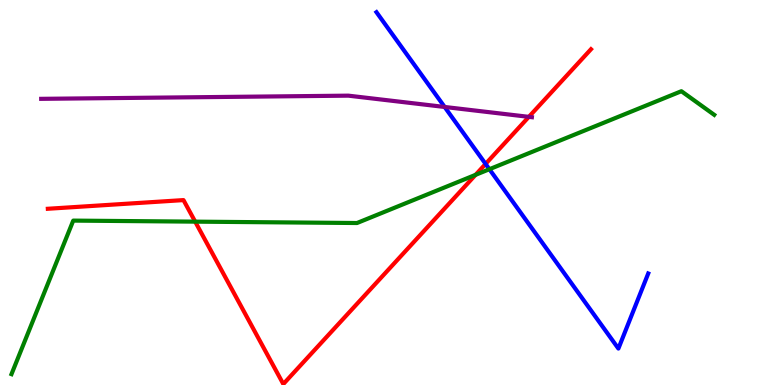[{'lines': ['blue', 'red'], 'intersections': [{'x': 6.27, 'y': 5.74}]}, {'lines': ['green', 'red'], 'intersections': [{'x': 2.52, 'y': 4.24}, {'x': 6.14, 'y': 5.46}]}, {'lines': ['purple', 'red'], 'intersections': [{'x': 6.82, 'y': 6.96}]}, {'lines': ['blue', 'green'], 'intersections': [{'x': 6.31, 'y': 5.6}]}, {'lines': ['blue', 'purple'], 'intersections': [{'x': 5.74, 'y': 7.22}]}, {'lines': ['green', 'purple'], 'intersections': []}]